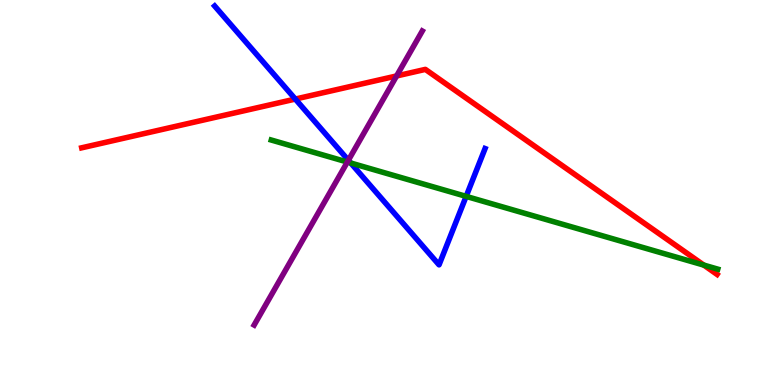[{'lines': ['blue', 'red'], 'intersections': [{'x': 3.81, 'y': 7.43}]}, {'lines': ['green', 'red'], 'intersections': [{'x': 9.08, 'y': 3.11}]}, {'lines': ['purple', 'red'], 'intersections': [{'x': 5.12, 'y': 8.03}]}, {'lines': ['blue', 'green'], 'intersections': [{'x': 4.53, 'y': 5.77}, {'x': 6.01, 'y': 4.9}]}, {'lines': ['blue', 'purple'], 'intersections': [{'x': 4.5, 'y': 5.84}]}, {'lines': ['green', 'purple'], 'intersections': [{'x': 4.48, 'y': 5.79}]}]